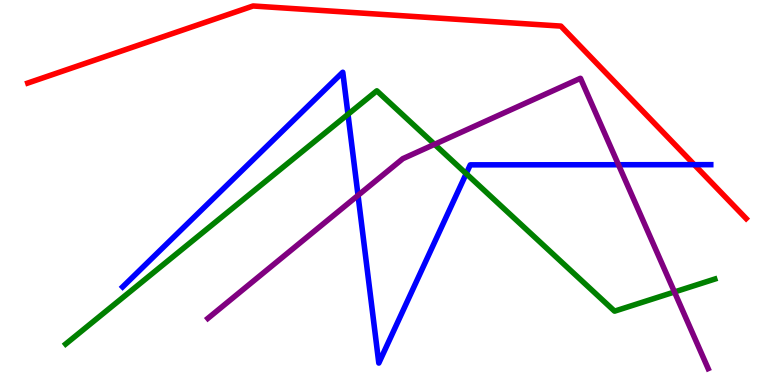[{'lines': ['blue', 'red'], 'intersections': [{'x': 8.96, 'y': 5.72}]}, {'lines': ['green', 'red'], 'intersections': []}, {'lines': ['purple', 'red'], 'intersections': []}, {'lines': ['blue', 'green'], 'intersections': [{'x': 4.49, 'y': 7.03}, {'x': 6.02, 'y': 5.49}]}, {'lines': ['blue', 'purple'], 'intersections': [{'x': 4.62, 'y': 4.93}, {'x': 7.98, 'y': 5.72}]}, {'lines': ['green', 'purple'], 'intersections': [{'x': 5.61, 'y': 6.25}, {'x': 8.7, 'y': 2.42}]}]